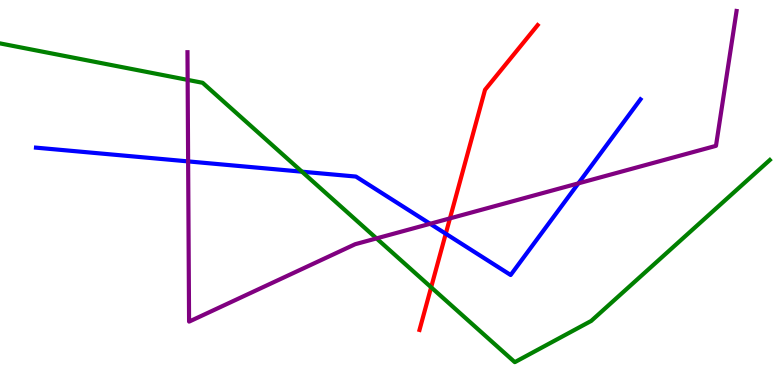[{'lines': ['blue', 'red'], 'intersections': [{'x': 5.75, 'y': 3.93}]}, {'lines': ['green', 'red'], 'intersections': [{'x': 5.56, 'y': 2.54}]}, {'lines': ['purple', 'red'], 'intersections': [{'x': 5.81, 'y': 4.33}]}, {'lines': ['blue', 'green'], 'intersections': [{'x': 3.9, 'y': 5.54}]}, {'lines': ['blue', 'purple'], 'intersections': [{'x': 2.43, 'y': 5.81}, {'x': 5.55, 'y': 4.19}, {'x': 7.46, 'y': 5.24}]}, {'lines': ['green', 'purple'], 'intersections': [{'x': 2.42, 'y': 7.93}, {'x': 4.86, 'y': 3.81}]}]